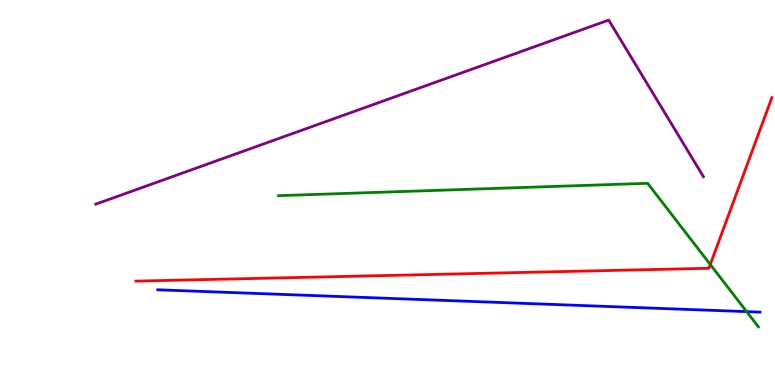[{'lines': ['blue', 'red'], 'intersections': []}, {'lines': ['green', 'red'], 'intersections': [{'x': 9.16, 'y': 3.13}]}, {'lines': ['purple', 'red'], 'intersections': []}, {'lines': ['blue', 'green'], 'intersections': [{'x': 9.63, 'y': 1.91}]}, {'lines': ['blue', 'purple'], 'intersections': []}, {'lines': ['green', 'purple'], 'intersections': []}]